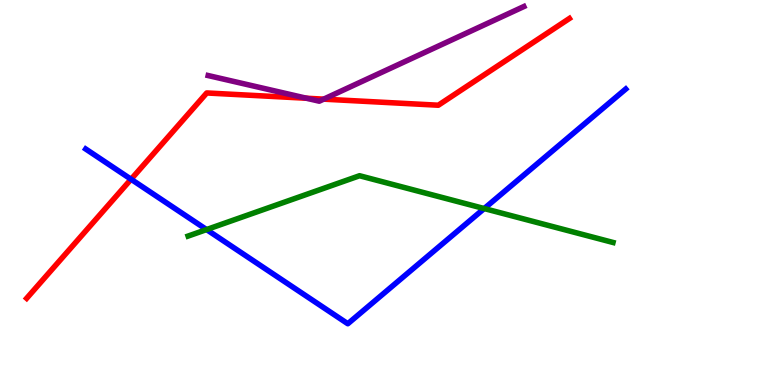[{'lines': ['blue', 'red'], 'intersections': [{'x': 1.69, 'y': 5.34}]}, {'lines': ['green', 'red'], 'intersections': []}, {'lines': ['purple', 'red'], 'intersections': [{'x': 3.95, 'y': 7.45}, {'x': 4.18, 'y': 7.42}]}, {'lines': ['blue', 'green'], 'intersections': [{'x': 2.67, 'y': 4.04}, {'x': 6.25, 'y': 4.58}]}, {'lines': ['blue', 'purple'], 'intersections': []}, {'lines': ['green', 'purple'], 'intersections': []}]